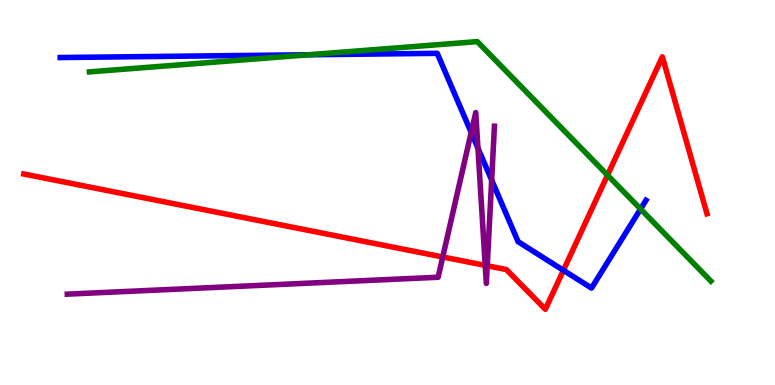[{'lines': ['blue', 'red'], 'intersections': [{'x': 7.27, 'y': 2.98}]}, {'lines': ['green', 'red'], 'intersections': [{'x': 7.84, 'y': 5.45}]}, {'lines': ['purple', 'red'], 'intersections': [{'x': 5.71, 'y': 3.33}, {'x': 6.26, 'y': 3.11}, {'x': 6.29, 'y': 3.1}]}, {'lines': ['blue', 'green'], 'intersections': [{'x': 3.98, 'y': 8.58}, {'x': 8.27, 'y': 4.57}]}, {'lines': ['blue', 'purple'], 'intersections': [{'x': 6.08, 'y': 6.56}, {'x': 6.17, 'y': 6.15}, {'x': 6.34, 'y': 5.32}]}, {'lines': ['green', 'purple'], 'intersections': []}]